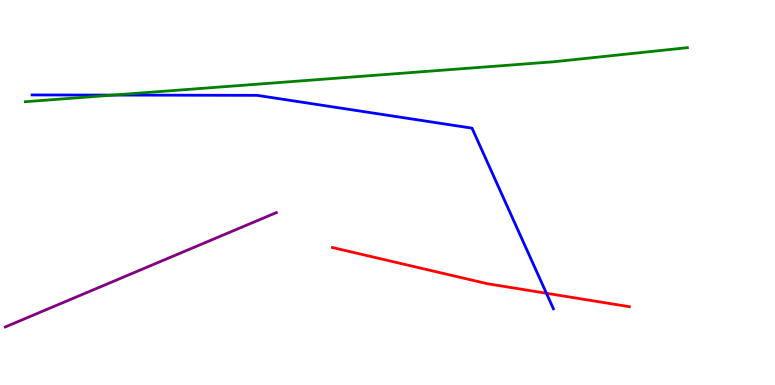[{'lines': ['blue', 'red'], 'intersections': [{'x': 7.05, 'y': 2.38}]}, {'lines': ['green', 'red'], 'intersections': []}, {'lines': ['purple', 'red'], 'intersections': []}, {'lines': ['blue', 'green'], 'intersections': [{'x': 1.46, 'y': 7.53}]}, {'lines': ['blue', 'purple'], 'intersections': []}, {'lines': ['green', 'purple'], 'intersections': []}]